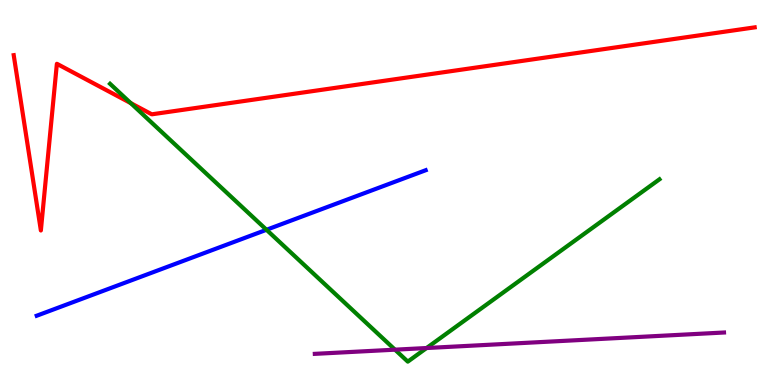[{'lines': ['blue', 'red'], 'intersections': []}, {'lines': ['green', 'red'], 'intersections': [{'x': 1.69, 'y': 7.32}]}, {'lines': ['purple', 'red'], 'intersections': []}, {'lines': ['blue', 'green'], 'intersections': [{'x': 3.44, 'y': 4.03}]}, {'lines': ['blue', 'purple'], 'intersections': []}, {'lines': ['green', 'purple'], 'intersections': [{'x': 5.1, 'y': 0.918}, {'x': 5.5, 'y': 0.96}]}]